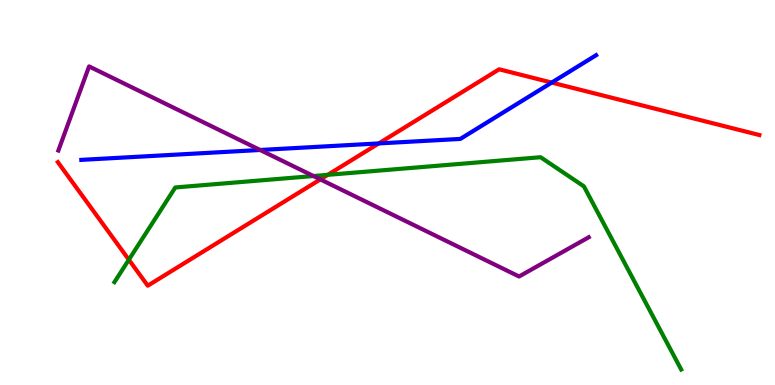[{'lines': ['blue', 'red'], 'intersections': [{'x': 4.89, 'y': 6.27}, {'x': 7.12, 'y': 7.86}]}, {'lines': ['green', 'red'], 'intersections': [{'x': 1.66, 'y': 3.25}, {'x': 4.23, 'y': 5.46}]}, {'lines': ['purple', 'red'], 'intersections': [{'x': 4.13, 'y': 5.34}]}, {'lines': ['blue', 'green'], 'intersections': []}, {'lines': ['blue', 'purple'], 'intersections': [{'x': 3.36, 'y': 6.1}]}, {'lines': ['green', 'purple'], 'intersections': [{'x': 4.04, 'y': 5.43}]}]